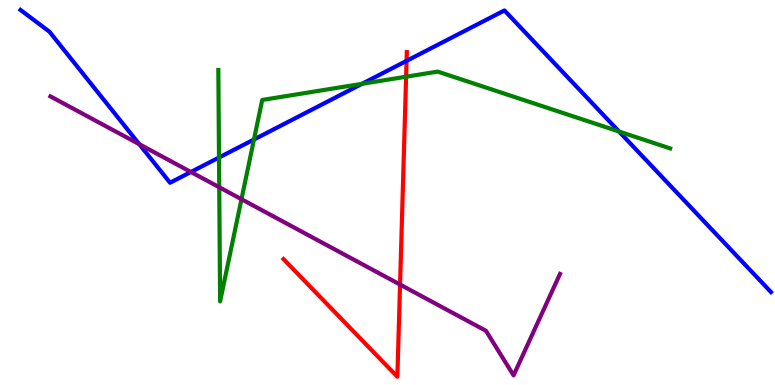[{'lines': ['blue', 'red'], 'intersections': [{'x': 5.25, 'y': 8.42}]}, {'lines': ['green', 'red'], 'intersections': [{'x': 5.24, 'y': 8.01}]}, {'lines': ['purple', 'red'], 'intersections': [{'x': 5.16, 'y': 2.61}]}, {'lines': ['blue', 'green'], 'intersections': [{'x': 2.83, 'y': 5.91}, {'x': 3.28, 'y': 6.38}, {'x': 4.67, 'y': 7.82}, {'x': 7.99, 'y': 6.58}]}, {'lines': ['blue', 'purple'], 'intersections': [{'x': 1.8, 'y': 6.25}, {'x': 2.46, 'y': 5.53}]}, {'lines': ['green', 'purple'], 'intersections': [{'x': 2.83, 'y': 5.14}, {'x': 3.12, 'y': 4.83}]}]